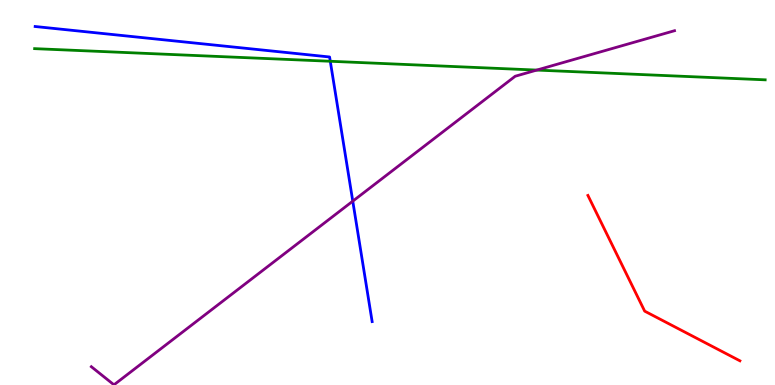[{'lines': ['blue', 'red'], 'intersections': []}, {'lines': ['green', 'red'], 'intersections': []}, {'lines': ['purple', 'red'], 'intersections': []}, {'lines': ['blue', 'green'], 'intersections': [{'x': 4.26, 'y': 8.41}]}, {'lines': ['blue', 'purple'], 'intersections': [{'x': 4.55, 'y': 4.78}]}, {'lines': ['green', 'purple'], 'intersections': [{'x': 6.93, 'y': 8.18}]}]